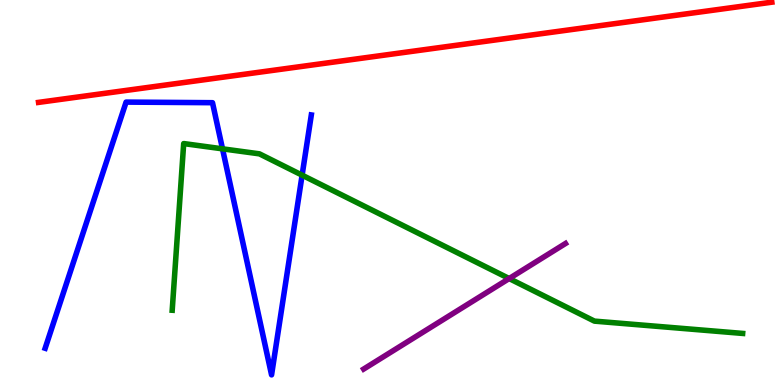[{'lines': ['blue', 'red'], 'intersections': []}, {'lines': ['green', 'red'], 'intersections': []}, {'lines': ['purple', 'red'], 'intersections': []}, {'lines': ['blue', 'green'], 'intersections': [{'x': 2.87, 'y': 6.13}, {'x': 3.9, 'y': 5.45}]}, {'lines': ['blue', 'purple'], 'intersections': []}, {'lines': ['green', 'purple'], 'intersections': [{'x': 6.57, 'y': 2.77}]}]